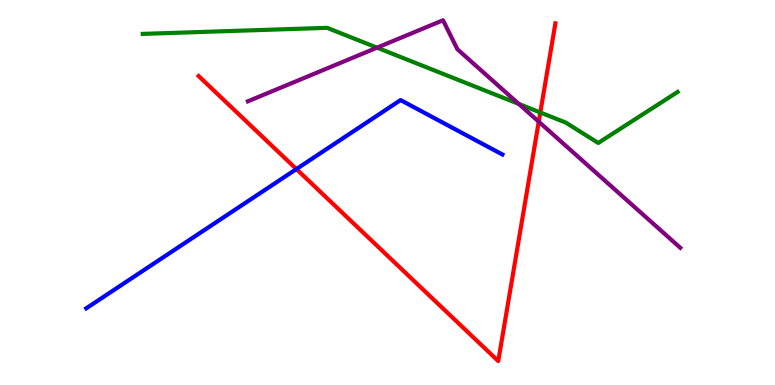[{'lines': ['blue', 'red'], 'intersections': [{'x': 3.82, 'y': 5.61}]}, {'lines': ['green', 'red'], 'intersections': [{'x': 6.97, 'y': 7.08}]}, {'lines': ['purple', 'red'], 'intersections': [{'x': 6.95, 'y': 6.84}]}, {'lines': ['blue', 'green'], 'intersections': []}, {'lines': ['blue', 'purple'], 'intersections': []}, {'lines': ['green', 'purple'], 'intersections': [{'x': 4.86, 'y': 8.76}, {'x': 6.69, 'y': 7.3}]}]